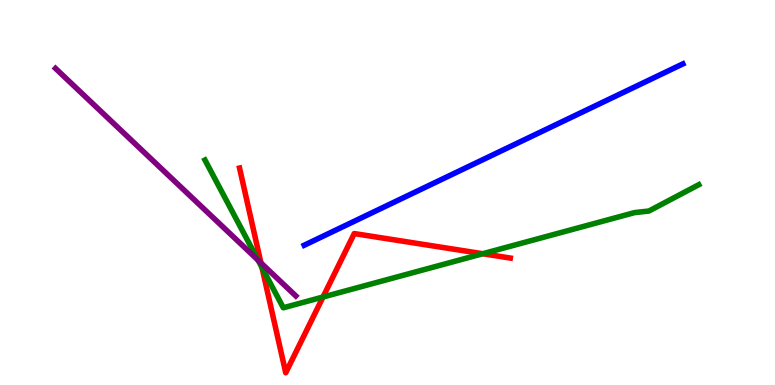[{'lines': ['blue', 'red'], 'intersections': []}, {'lines': ['green', 'red'], 'intersections': [{'x': 3.38, 'y': 3.05}, {'x': 4.17, 'y': 2.29}, {'x': 6.23, 'y': 3.41}]}, {'lines': ['purple', 'red'], 'intersections': [{'x': 3.37, 'y': 3.17}]}, {'lines': ['blue', 'green'], 'intersections': []}, {'lines': ['blue', 'purple'], 'intersections': []}, {'lines': ['green', 'purple'], 'intersections': [{'x': 3.33, 'y': 3.24}]}]